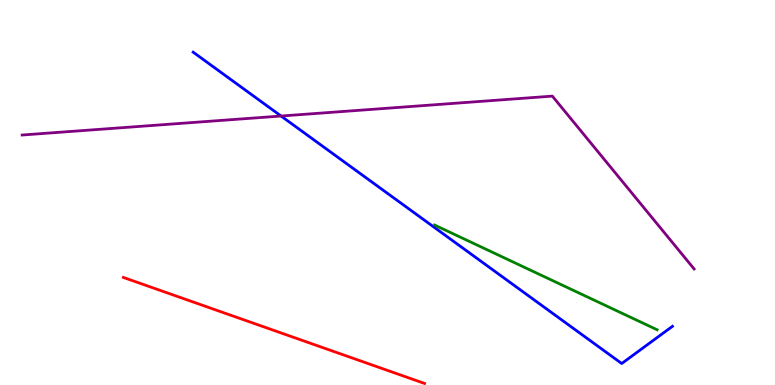[{'lines': ['blue', 'red'], 'intersections': []}, {'lines': ['green', 'red'], 'intersections': []}, {'lines': ['purple', 'red'], 'intersections': []}, {'lines': ['blue', 'green'], 'intersections': []}, {'lines': ['blue', 'purple'], 'intersections': [{'x': 3.63, 'y': 6.99}]}, {'lines': ['green', 'purple'], 'intersections': []}]